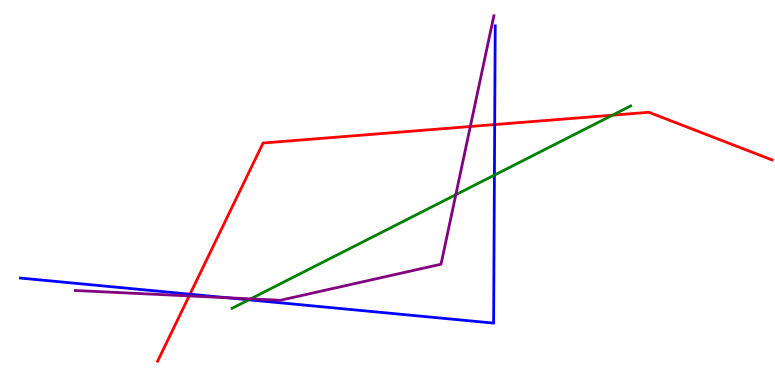[{'lines': ['blue', 'red'], 'intersections': [{'x': 2.45, 'y': 2.36}, {'x': 6.38, 'y': 6.76}]}, {'lines': ['green', 'red'], 'intersections': [{'x': 7.9, 'y': 7.01}]}, {'lines': ['purple', 'red'], 'intersections': [{'x': 2.44, 'y': 2.31}, {'x': 6.07, 'y': 6.71}]}, {'lines': ['blue', 'green'], 'intersections': [{'x': 3.21, 'y': 2.21}, {'x': 6.38, 'y': 5.45}]}, {'lines': ['blue', 'purple'], 'intersections': [{'x': 2.93, 'y': 2.27}]}, {'lines': ['green', 'purple'], 'intersections': [{'x': 3.23, 'y': 2.24}, {'x': 5.88, 'y': 4.94}]}]